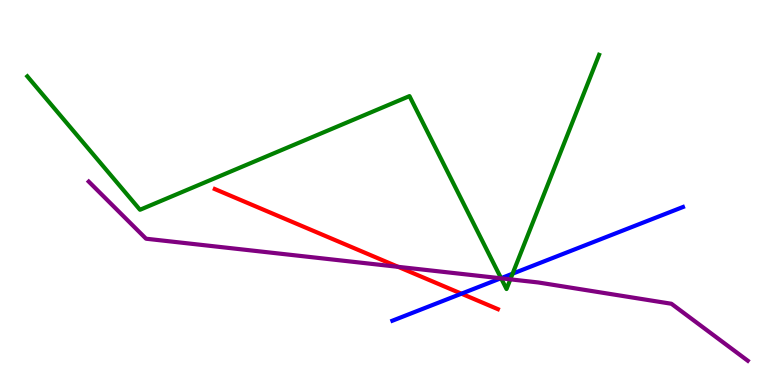[{'lines': ['blue', 'red'], 'intersections': [{'x': 5.95, 'y': 2.37}]}, {'lines': ['green', 'red'], 'intersections': []}, {'lines': ['purple', 'red'], 'intersections': [{'x': 5.14, 'y': 3.07}]}, {'lines': ['blue', 'green'], 'intersections': [{'x': 6.47, 'y': 2.77}, {'x': 6.61, 'y': 2.89}]}, {'lines': ['blue', 'purple'], 'intersections': [{'x': 6.46, 'y': 2.77}]}, {'lines': ['green', 'purple'], 'intersections': [{'x': 6.47, 'y': 2.77}, {'x': 6.59, 'y': 2.74}]}]